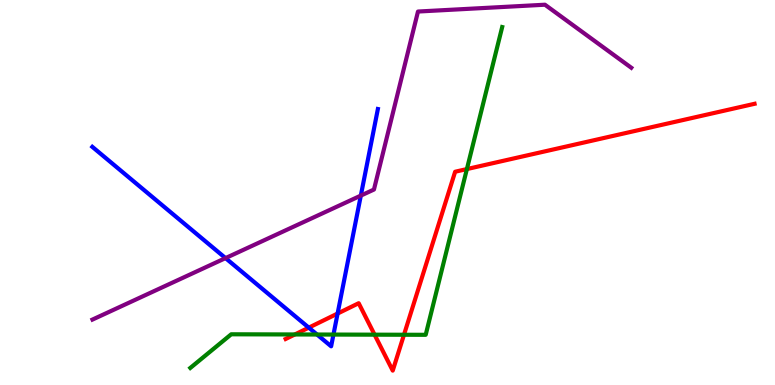[{'lines': ['blue', 'red'], 'intersections': [{'x': 3.98, 'y': 1.49}, {'x': 4.36, 'y': 1.86}]}, {'lines': ['green', 'red'], 'intersections': [{'x': 3.8, 'y': 1.31}, {'x': 4.83, 'y': 1.31}, {'x': 5.21, 'y': 1.31}, {'x': 6.02, 'y': 5.61}]}, {'lines': ['purple', 'red'], 'intersections': []}, {'lines': ['blue', 'green'], 'intersections': [{'x': 4.09, 'y': 1.31}, {'x': 4.3, 'y': 1.31}]}, {'lines': ['blue', 'purple'], 'intersections': [{'x': 2.91, 'y': 3.3}, {'x': 4.66, 'y': 4.92}]}, {'lines': ['green', 'purple'], 'intersections': []}]